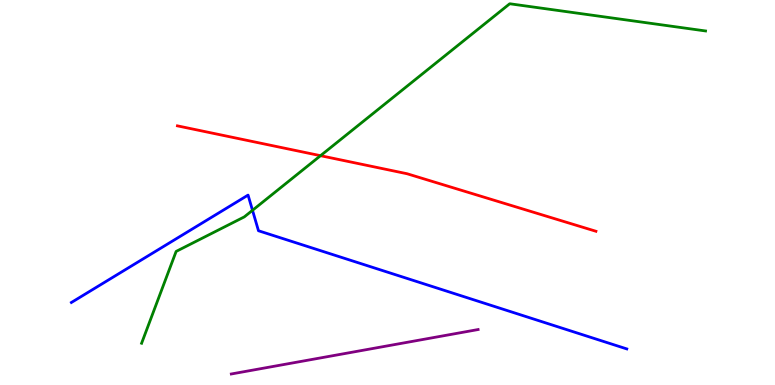[{'lines': ['blue', 'red'], 'intersections': []}, {'lines': ['green', 'red'], 'intersections': [{'x': 4.14, 'y': 5.96}]}, {'lines': ['purple', 'red'], 'intersections': []}, {'lines': ['blue', 'green'], 'intersections': [{'x': 3.26, 'y': 4.54}]}, {'lines': ['blue', 'purple'], 'intersections': []}, {'lines': ['green', 'purple'], 'intersections': []}]